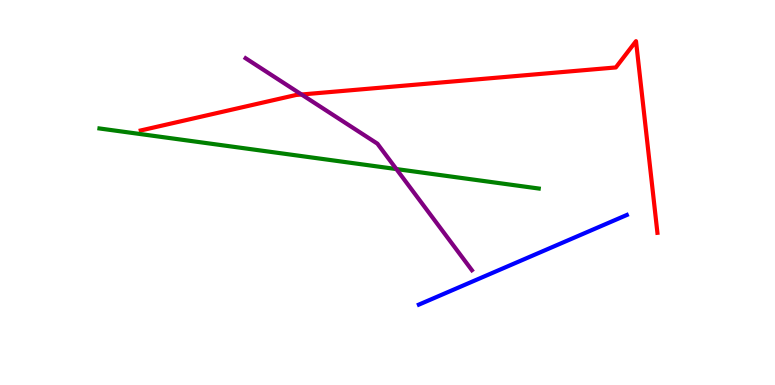[{'lines': ['blue', 'red'], 'intersections': []}, {'lines': ['green', 'red'], 'intersections': []}, {'lines': ['purple', 'red'], 'intersections': [{'x': 3.89, 'y': 7.55}]}, {'lines': ['blue', 'green'], 'intersections': []}, {'lines': ['blue', 'purple'], 'intersections': []}, {'lines': ['green', 'purple'], 'intersections': [{'x': 5.11, 'y': 5.61}]}]